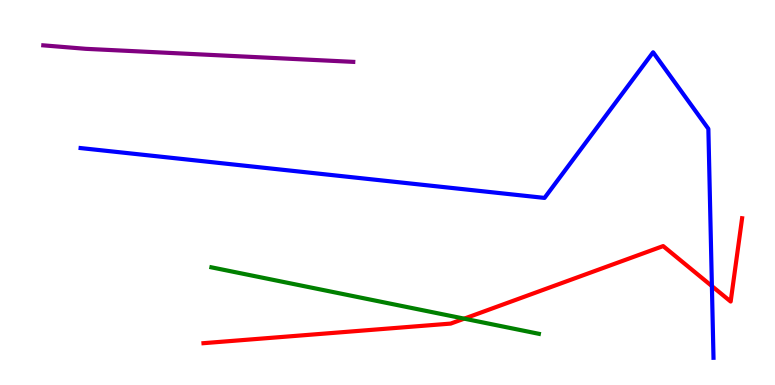[{'lines': ['blue', 'red'], 'intersections': [{'x': 9.19, 'y': 2.57}]}, {'lines': ['green', 'red'], 'intersections': [{'x': 5.99, 'y': 1.72}]}, {'lines': ['purple', 'red'], 'intersections': []}, {'lines': ['blue', 'green'], 'intersections': []}, {'lines': ['blue', 'purple'], 'intersections': []}, {'lines': ['green', 'purple'], 'intersections': []}]